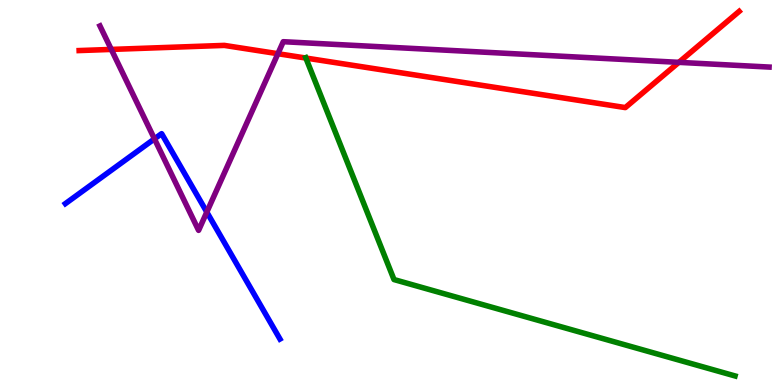[{'lines': ['blue', 'red'], 'intersections': []}, {'lines': ['green', 'red'], 'intersections': [{'x': 3.95, 'y': 8.49}]}, {'lines': ['purple', 'red'], 'intersections': [{'x': 1.44, 'y': 8.72}, {'x': 3.59, 'y': 8.61}, {'x': 8.76, 'y': 8.38}]}, {'lines': ['blue', 'green'], 'intersections': []}, {'lines': ['blue', 'purple'], 'intersections': [{'x': 1.99, 'y': 6.39}, {'x': 2.67, 'y': 4.49}]}, {'lines': ['green', 'purple'], 'intersections': []}]